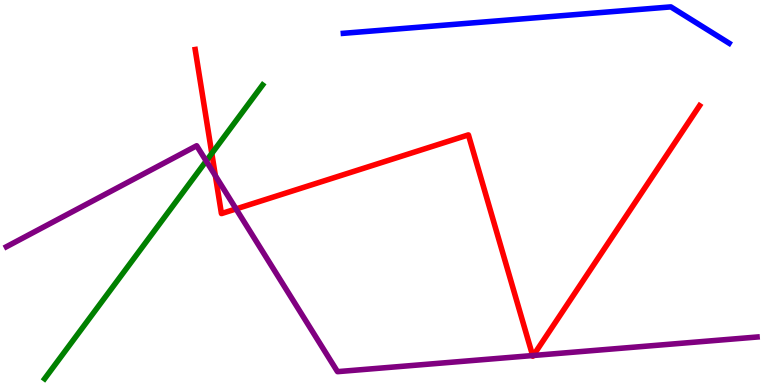[{'lines': ['blue', 'red'], 'intersections': []}, {'lines': ['green', 'red'], 'intersections': [{'x': 2.73, 'y': 6.01}]}, {'lines': ['purple', 'red'], 'intersections': [{'x': 2.78, 'y': 5.44}, {'x': 3.05, 'y': 4.57}, {'x': 6.87, 'y': 0.765}, {'x': 6.88, 'y': 0.767}]}, {'lines': ['blue', 'green'], 'intersections': []}, {'lines': ['blue', 'purple'], 'intersections': []}, {'lines': ['green', 'purple'], 'intersections': [{'x': 2.66, 'y': 5.82}]}]